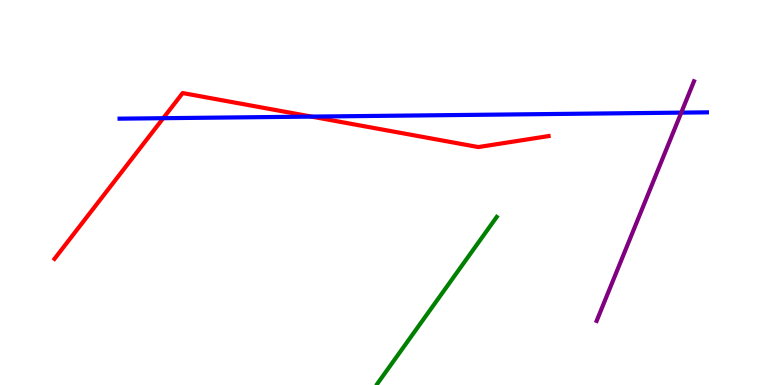[{'lines': ['blue', 'red'], 'intersections': [{'x': 2.11, 'y': 6.93}, {'x': 4.02, 'y': 6.97}]}, {'lines': ['green', 'red'], 'intersections': []}, {'lines': ['purple', 'red'], 'intersections': []}, {'lines': ['blue', 'green'], 'intersections': []}, {'lines': ['blue', 'purple'], 'intersections': [{'x': 8.79, 'y': 7.07}]}, {'lines': ['green', 'purple'], 'intersections': []}]